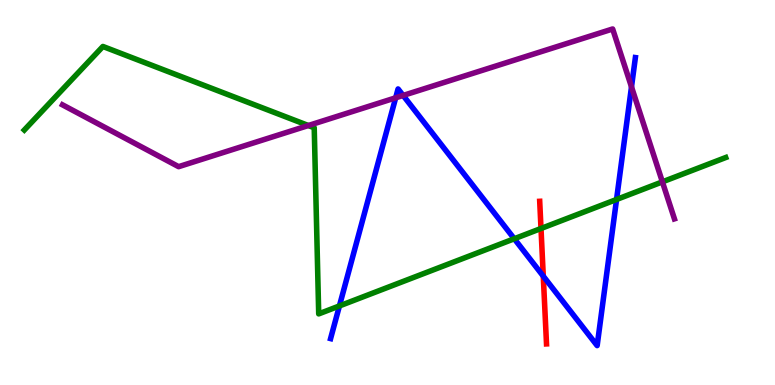[{'lines': ['blue', 'red'], 'intersections': [{'x': 7.01, 'y': 2.83}]}, {'lines': ['green', 'red'], 'intersections': [{'x': 6.98, 'y': 4.07}]}, {'lines': ['purple', 'red'], 'intersections': []}, {'lines': ['blue', 'green'], 'intersections': [{'x': 4.38, 'y': 2.05}, {'x': 6.64, 'y': 3.8}, {'x': 7.96, 'y': 4.82}]}, {'lines': ['blue', 'purple'], 'intersections': [{'x': 5.11, 'y': 7.46}, {'x': 5.2, 'y': 7.52}, {'x': 8.15, 'y': 7.74}]}, {'lines': ['green', 'purple'], 'intersections': [{'x': 3.98, 'y': 6.74}, {'x': 8.55, 'y': 5.28}]}]